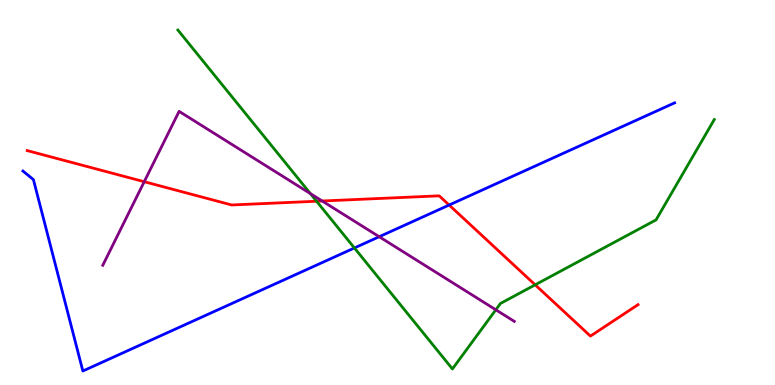[{'lines': ['blue', 'red'], 'intersections': [{'x': 5.8, 'y': 4.67}]}, {'lines': ['green', 'red'], 'intersections': [{'x': 4.08, 'y': 4.77}, {'x': 6.91, 'y': 2.6}]}, {'lines': ['purple', 'red'], 'intersections': [{'x': 1.86, 'y': 5.28}, {'x': 4.16, 'y': 4.78}]}, {'lines': ['blue', 'green'], 'intersections': [{'x': 4.57, 'y': 3.56}]}, {'lines': ['blue', 'purple'], 'intersections': [{'x': 4.89, 'y': 3.85}]}, {'lines': ['green', 'purple'], 'intersections': [{'x': 4.0, 'y': 4.97}, {'x': 6.4, 'y': 1.95}]}]